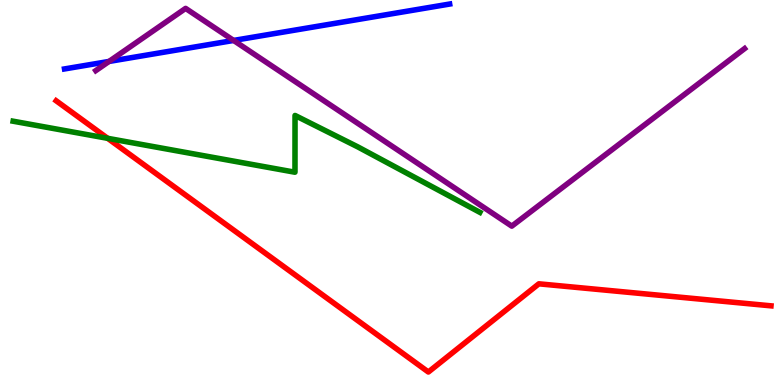[{'lines': ['blue', 'red'], 'intersections': []}, {'lines': ['green', 'red'], 'intersections': [{'x': 1.39, 'y': 6.41}]}, {'lines': ['purple', 'red'], 'intersections': []}, {'lines': ['blue', 'green'], 'intersections': []}, {'lines': ['blue', 'purple'], 'intersections': [{'x': 1.41, 'y': 8.4}, {'x': 3.01, 'y': 8.95}]}, {'lines': ['green', 'purple'], 'intersections': []}]